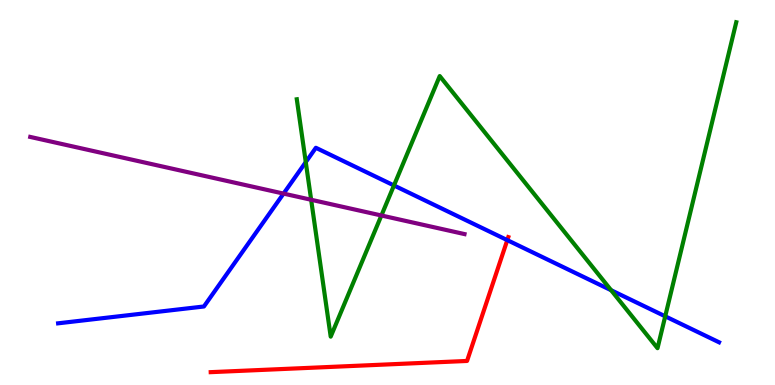[{'lines': ['blue', 'red'], 'intersections': [{'x': 6.55, 'y': 3.76}]}, {'lines': ['green', 'red'], 'intersections': []}, {'lines': ['purple', 'red'], 'intersections': []}, {'lines': ['blue', 'green'], 'intersections': [{'x': 3.95, 'y': 5.79}, {'x': 5.08, 'y': 5.18}, {'x': 7.89, 'y': 2.46}, {'x': 8.58, 'y': 1.78}]}, {'lines': ['blue', 'purple'], 'intersections': [{'x': 3.66, 'y': 4.97}]}, {'lines': ['green', 'purple'], 'intersections': [{'x': 4.01, 'y': 4.81}, {'x': 4.92, 'y': 4.4}]}]